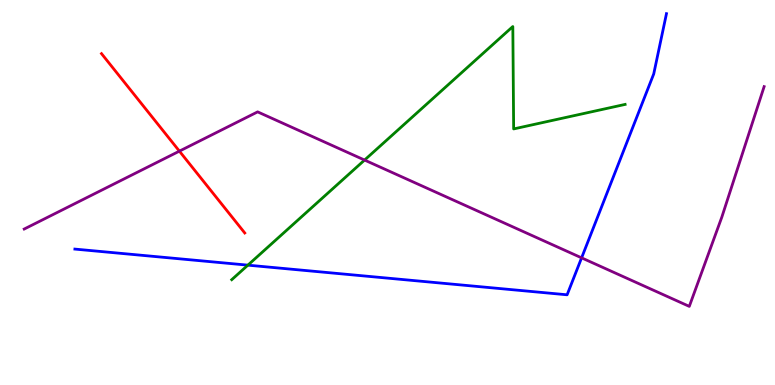[{'lines': ['blue', 'red'], 'intersections': []}, {'lines': ['green', 'red'], 'intersections': []}, {'lines': ['purple', 'red'], 'intersections': [{'x': 2.31, 'y': 6.07}]}, {'lines': ['blue', 'green'], 'intersections': [{'x': 3.2, 'y': 3.11}]}, {'lines': ['blue', 'purple'], 'intersections': [{'x': 7.5, 'y': 3.3}]}, {'lines': ['green', 'purple'], 'intersections': [{'x': 4.7, 'y': 5.84}]}]